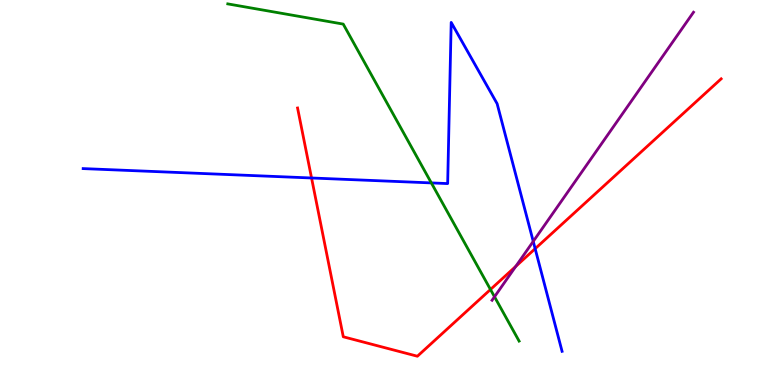[{'lines': ['blue', 'red'], 'intersections': [{'x': 4.02, 'y': 5.38}, {'x': 6.91, 'y': 3.54}]}, {'lines': ['green', 'red'], 'intersections': [{'x': 6.33, 'y': 2.48}]}, {'lines': ['purple', 'red'], 'intersections': [{'x': 6.65, 'y': 3.08}]}, {'lines': ['blue', 'green'], 'intersections': [{'x': 5.57, 'y': 5.25}]}, {'lines': ['blue', 'purple'], 'intersections': [{'x': 6.88, 'y': 3.73}]}, {'lines': ['green', 'purple'], 'intersections': [{'x': 6.38, 'y': 2.29}]}]